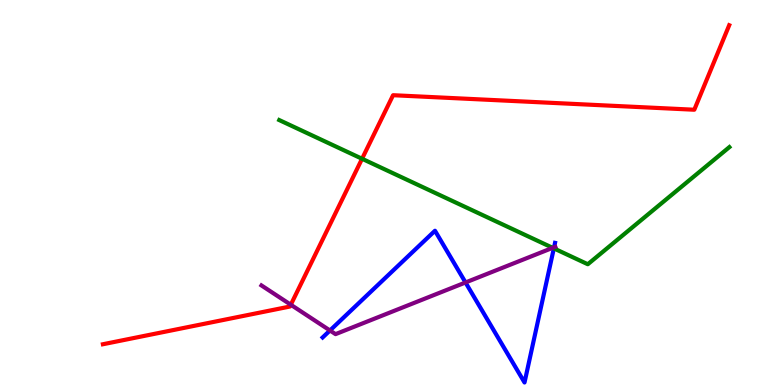[{'lines': ['blue', 'red'], 'intersections': []}, {'lines': ['green', 'red'], 'intersections': [{'x': 4.67, 'y': 5.88}]}, {'lines': ['purple', 'red'], 'intersections': [{'x': 3.75, 'y': 2.08}]}, {'lines': ['blue', 'green'], 'intersections': [{'x': 7.15, 'y': 3.55}]}, {'lines': ['blue', 'purple'], 'intersections': [{'x': 4.26, 'y': 1.42}, {'x': 6.01, 'y': 2.66}, {'x': 7.15, 'y': 3.58}]}, {'lines': ['green', 'purple'], 'intersections': [{'x': 7.13, 'y': 3.56}]}]